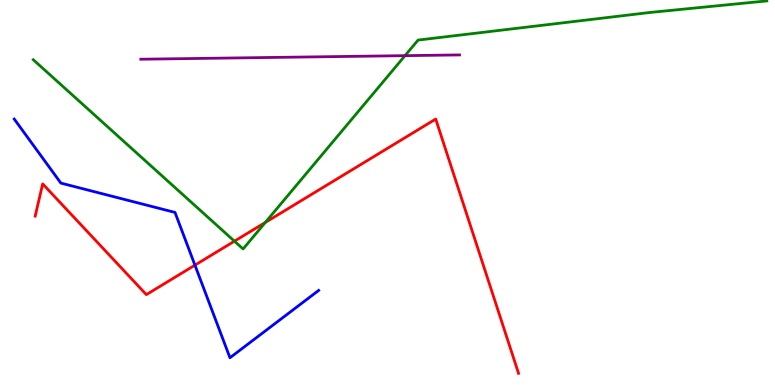[{'lines': ['blue', 'red'], 'intersections': [{'x': 2.52, 'y': 3.11}]}, {'lines': ['green', 'red'], 'intersections': [{'x': 3.03, 'y': 3.74}, {'x': 3.42, 'y': 4.22}]}, {'lines': ['purple', 'red'], 'intersections': []}, {'lines': ['blue', 'green'], 'intersections': []}, {'lines': ['blue', 'purple'], 'intersections': []}, {'lines': ['green', 'purple'], 'intersections': [{'x': 5.23, 'y': 8.55}]}]